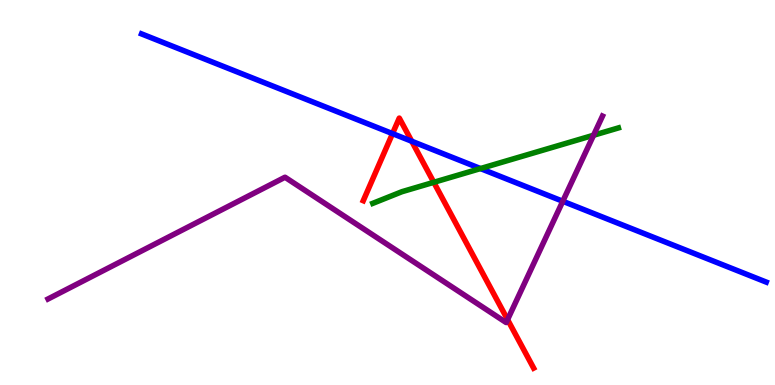[{'lines': ['blue', 'red'], 'intersections': [{'x': 5.06, 'y': 6.53}, {'x': 5.31, 'y': 6.33}]}, {'lines': ['green', 'red'], 'intersections': [{'x': 5.6, 'y': 5.26}]}, {'lines': ['purple', 'red'], 'intersections': [{'x': 6.55, 'y': 1.7}]}, {'lines': ['blue', 'green'], 'intersections': [{'x': 6.2, 'y': 5.62}]}, {'lines': ['blue', 'purple'], 'intersections': [{'x': 7.26, 'y': 4.77}]}, {'lines': ['green', 'purple'], 'intersections': [{'x': 7.66, 'y': 6.49}]}]